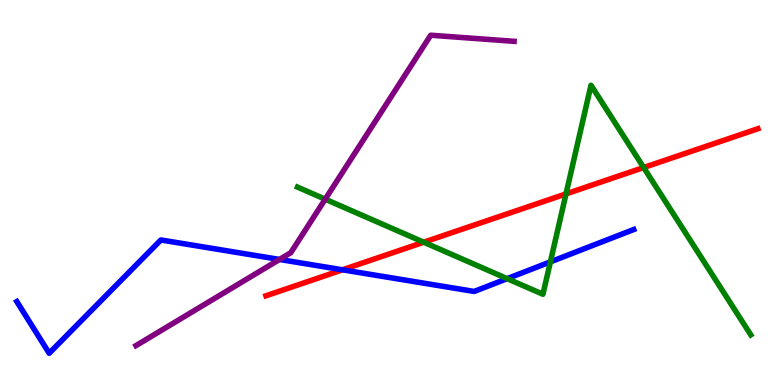[{'lines': ['blue', 'red'], 'intersections': [{'x': 4.42, 'y': 2.99}]}, {'lines': ['green', 'red'], 'intersections': [{'x': 5.47, 'y': 3.71}, {'x': 7.3, 'y': 4.96}, {'x': 8.31, 'y': 5.65}]}, {'lines': ['purple', 'red'], 'intersections': []}, {'lines': ['blue', 'green'], 'intersections': [{'x': 6.54, 'y': 2.76}, {'x': 7.1, 'y': 3.2}]}, {'lines': ['blue', 'purple'], 'intersections': [{'x': 3.61, 'y': 3.26}]}, {'lines': ['green', 'purple'], 'intersections': [{'x': 4.2, 'y': 4.83}]}]